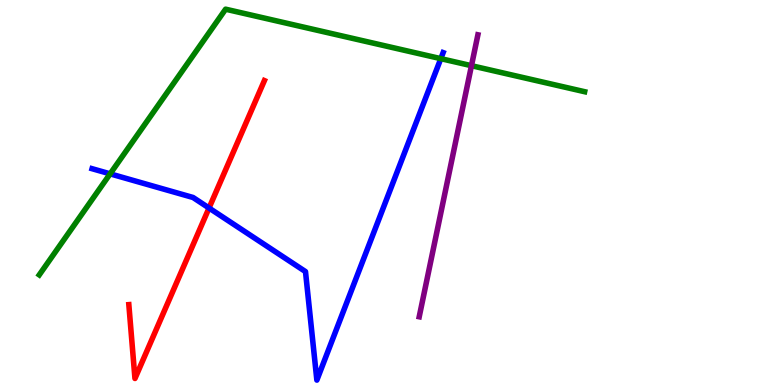[{'lines': ['blue', 'red'], 'intersections': [{'x': 2.7, 'y': 4.6}]}, {'lines': ['green', 'red'], 'intersections': []}, {'lines': ['purple', 'red'], 'intersections': []}, {'lines': ['blue', 'green'], 'intersections': [{'x': 1.42, 'y': 5.48}, {'x': 5.69, 'y': 8.48}]}, {'lines': ['blue', 'purple'], 'intersections': []}, {'lines': ['green', 'purple'], 'intersections': [{'x': 6.08, 'y': 8.29}]}]